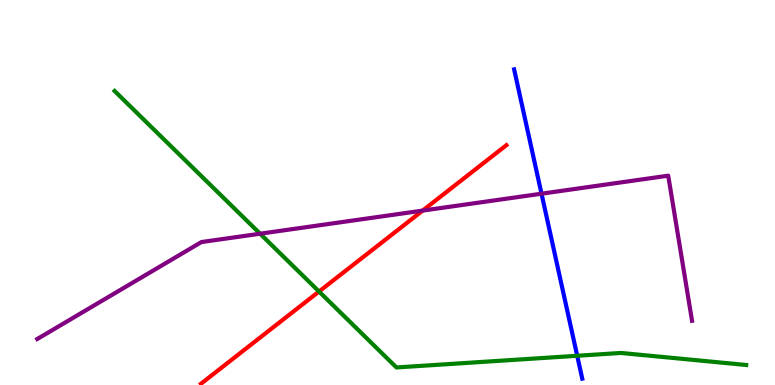[{'lines': ['blue', 'red'], 'intersections': []}, {'lines': ['green', 'red'], 'intersections': [{'x': 4.12, 'y': 2.43}]}, {'lines': ['purple', 'red'], 'intersections': [{'x': 5.45, 'y': 4.53}]}, {'lines': ['blue', 'green'], 'intersections': [{'x': 7.45, 'y': 0.759}]}, {'lines': ['blue', 'purple'], 'intersections': [{'x': 6.99, 'y': 4.97}]}, {'lines': ['green', 'purple'], 'intersections': [{'x': 3.36, 'y': 3.93}]}]